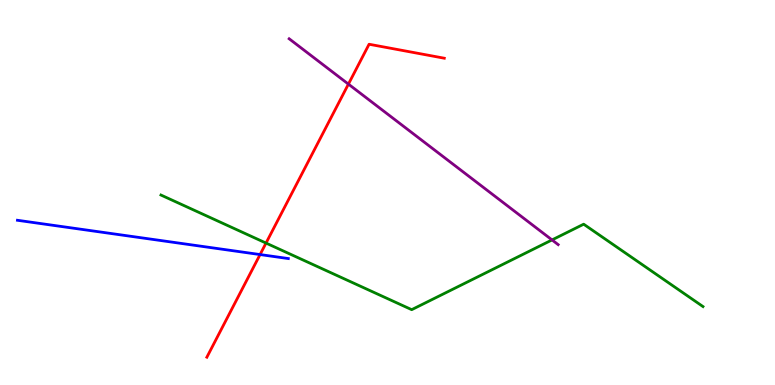[{'lines': ['blue', 'red'], 'intersections': [{'x': 3.36, 'y': 3.39}]}, {'lines': ['green', 'red'], 'intersections': [{'x': 3.43, 'y': 3.69}]}, {'lines': ['purple', 'red'], 'intersections': [{'x': 4.5, 'y': 7.82}]}, {'lines': ['blue', 'green'], 'intersections': []}, {'lines': ['blue', 'purple'], 'intersections': []}, {'lines': ['green', 'purple'], 'intersections': [{'x': 7.12, 'y': 3.77}]}]